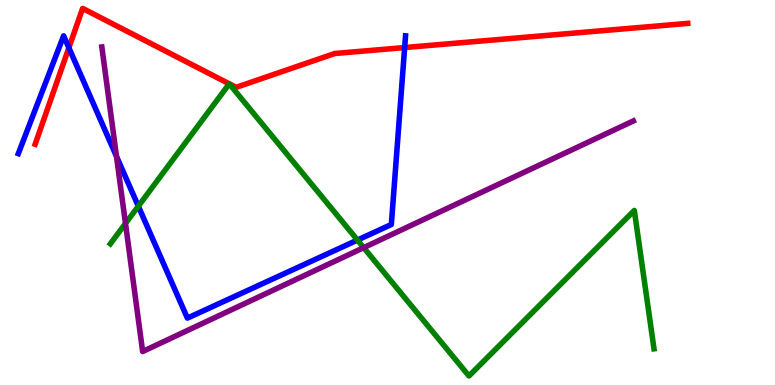[{'lines': ['blue', 'red'], 'intersections': [{'x': 0.889, 'y': 8.76}, {'x': 5.22, 'y': 8.76}]}, {'lines': ['green', 'red'], 'intersections': [{'x': 2.96, 'y': 7.82}, {'x': 2.96, 'y': 7.82}]}, {'lines': ['purple', 'red'], 'intersections': []}, {'lines': ['blue', 'green'], 'intersections': [{'x': 1.78, 'y': 4.64}, {'x': 4.61, 'y': 3.76}]}, {'lines': ['blue', 'purple'], 'intersections': [{'x': 1.5, 'y': 5.94}]}, {'lines': ['green', 'purple'], 'intersections': [{'x': 1.62, 'y': 4.2}, {'x': 4.69, 'y': 3.57}]}]